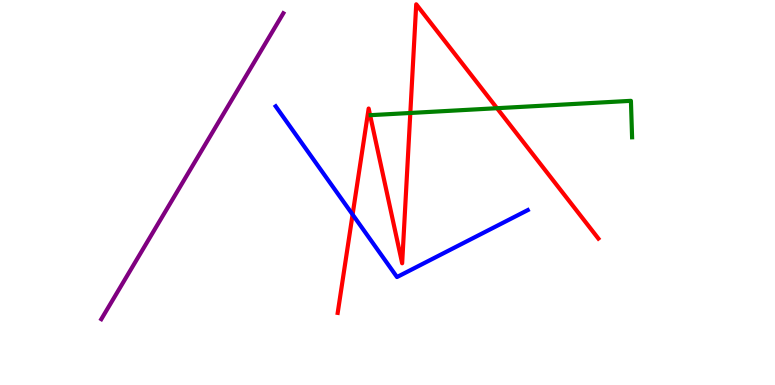[{'lines': ['blue', 'red'], 'intersections': [{'x': 4.55, 'y': 4.43}]}, {'lines': ['green', 'red'], 'intersections': [{'x': 5.29, 'y': 7.07}, {'x': 6.41, 'y': 7.19}]}, {'lines': ['purple', 'red'], 'intersections': []}, {'lines': ['blue', 'green'], 'intersections': []}, {'lines': ['blue', 'purple'], 'intersections': []}, {'lines': ['green', 'purple'], 'intersections': []}]